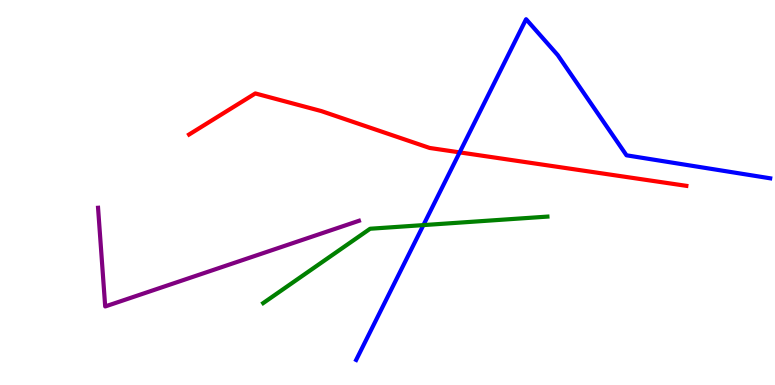[{'lines': ['blue', 'red'], 'intersections': [{'x': 5.93, 'y': 6.04}]}, {'lines': ['green', 'red'], 'intersections': []}, {'lines': ['purple', 'red'], 'intersections': []}, {'lines': ['blue', 'green'], 'intersections': [{'x': 5.46, 'y': 4.15}]}, {'lines': ['blue', 'purple'], 'intersections': []}, {'lines': ['green', 'purple'], 'intersections': []}]